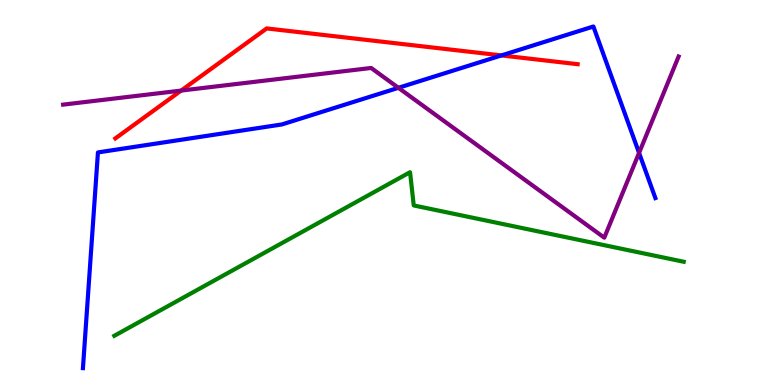[{'lines': ['blue', 'red'], 'intersections': [{'x': 6.47, 'y': 8.56}]}, {'lines': ['green', 'red'], 'intersections': []}, {'lines': ['purple', 'red'], 'intersections': [{'x': 2.34, 'y': 7.65}]}, {'lines': ['blue', 'green'], 'intersections': []}, {'lines': ['blue', 'purple'], 'intersections': [{'x': 5.14, 'y': 7.72}, {'x': 8.25, 'y': 6.03}]}, {'lines': ['green', 'purple'], 'intersections': []}]